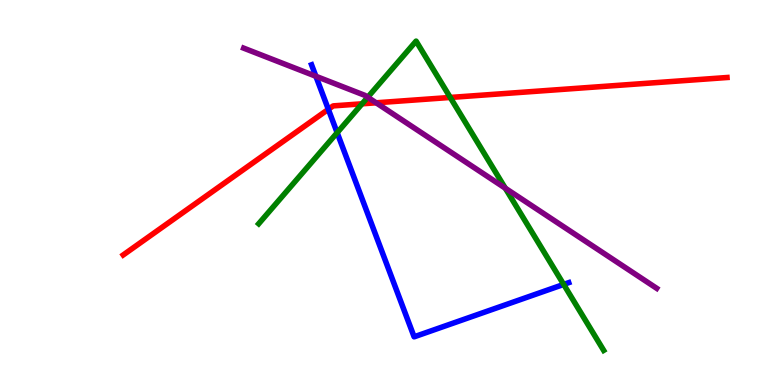[{'lines': ['blue', 'red'], 'intersections': [{'x': 4.24, 'y': 7.16}]}, {'lines': ['green', 'red'], 'intersections': [{'x': 4.67, 'y': 7.3}, {'x': 5.81, 'y': 7.47}]}, {'lines': ['purple', 'red'], 'intersections': [{'x': 4.85, 'y': 7.33}]}, {'lines': ['blue', 'green'], 'intersections': [{'x': 4.35, 'y': 6.55}, {'x': 7.27, 'y': 2.61}]}, {'lines': ['blue', 'purple'], 'intersections': [{'x': 4.08, 'y': 8.02}]}, {'lines': ['green', 'purple'], 'intersections': [{'x': 4.74, 'y': 7.47}, {'x': 6.52, 'y': 5.11}]}]